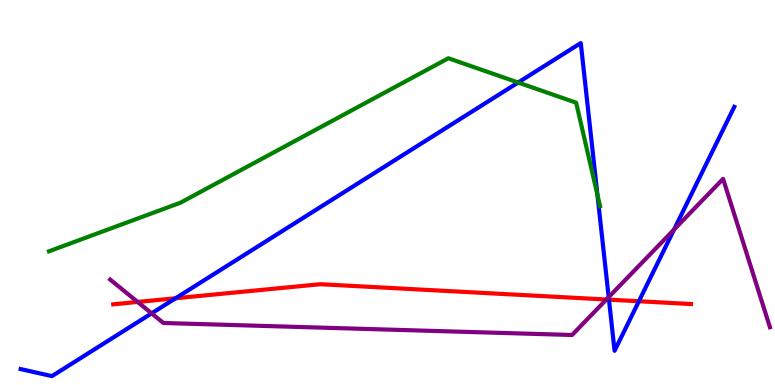[{'lines': ['blue', 'red'], 'intersections': [{'x': 2.27, 'y': 2.25}, {'x': 7.86, 'y': 2.22}, {'x': 8.24, 'y': 2.18}]}, {'lines': ['green', 'red'], 'intersections': []}, {'lines': ['purple', 'red'], 'intersections': [{'x': 1.78, 'y': 2.16}, {'x': 7.82, 'y': 2.22}]}, {'lines': ['blue', 'green'], 'intersections': [{'x': 6.69, 'y': 7.86}, {'x': 7.71, 'y': 4.94}]}, {'lines': ['blue', 'purple'], 'intersections': [{'x': 1.96, 'y': 1.86}, {'x': 7.85, 'y': 2.28}, {'x': 8.7, 'y': 4.04}]}, {'lines': ['green', 'purple'], 'intersections': []}]